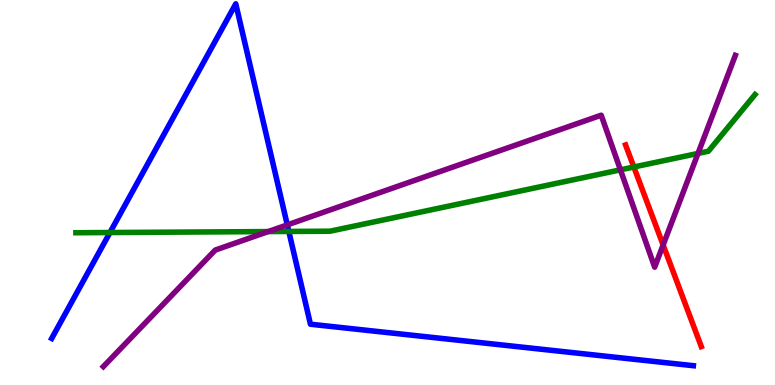[{'lines': ['blue', 'red'], 'intersections': []}, {'lines': ['green', 'red'], 'intersections': [{'x': 8.18, 'y': 5.66}]}, {'lines': ['purple', 'red'], 'intersections': [{'x': 8.56, 'y': 3.64}]}, {'lines': ['blue', 'green'], 'intersections': [{'x': 1.42, 'y': 3.96}, {'x': 3.73, 'y': 3.99}]}, {'lines': ['blue', 'purple'], 'intersections': [{'x': 3.71, 'y': 4.16}]}, {'lines': ['green', 'purple'], 'intersections': [{'x': 3.46, 'y': 3.99}, {'x': 8.01, 'y': 5.59}, {'x': 9.01, 'y': 6.01}]}]